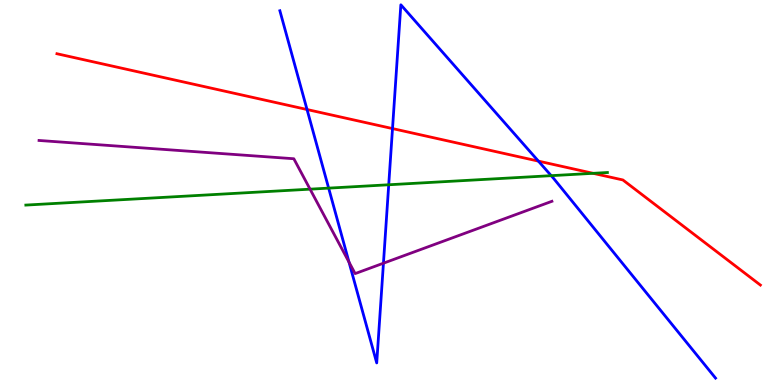[{'lines': ['blue', 'red'], 'intersections': [{'x': 3.96, 'y': 7.16}, {'x': 5.06, 'y': 6.66}, {'x': 6.95, 'y': 5.82}]}, {'lines': ['green', 'red'], 'intersections': [{'x': 7.65, 'y': 5.5}]}, {'lines': ['purple', 'red'], 'intersections': []}, {'lines': ['blue', 'green'], 'intersections': [{'x': 4.24, 'y': 5.11}, {'x': 5.02, 'y': 5.2}, {'x': 7.11, 'y': 5.44}]}, {'lines': ['blue', 'purple'], 'intersections': [{'x': 4.5, 'y': 3.19}, {'x': 4.95, 'y': 3.16}]}, {'lines': ['green', 'purple'], 'intersections': [{'x': 4.0, 'y': 5.09}]}]